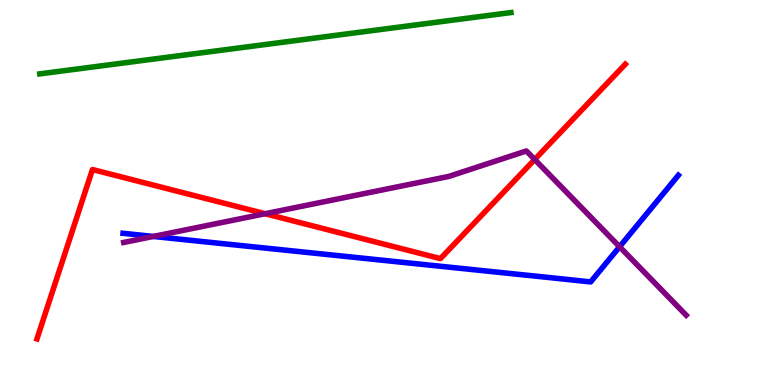[{'lines': ['blue', 'red'], 'intersections': []}, {'lines': ['green', 'red'], 'intersections': []}, {'lines': ['purple', 'red'], 'intersections': [{'x': 3.42, 'y': 4.45}, {'x': 6.9, 'y': 5.86}]}, {'lines': ['blue', 'green'], 'intersections': []}, {'lines': ['blue', 'purple'], 'intersections': [{'x': 1.98, 'y': 3.86}, {'x': 7.99, 'y': 3.59}]}, {'lines': ['green', 'purple'], 'intersections': []}]